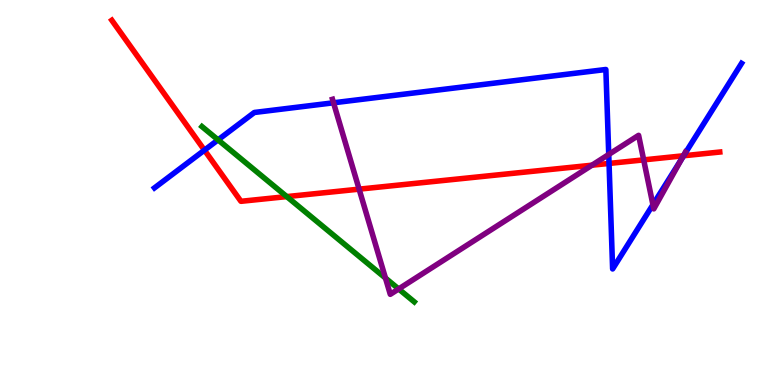[{'lines': ['blue', 'red'], 'intersections': [{'x': 2.64, 'y': 6.1}, {'x': 7.86, 'y': 5.75}, {'x': 8.82, 'y': 5.95}]}, {'lines': ['green', 'red'], 'intersections': [{'x': 3.7, 'y': 4.89}]}, {'lines': ['purple', 'red'], 'intersections': [{'x': 4.63, 'y': 5.09}, {'x': 7.64, 'y': 5.71}, {'x': 8.31, 'y': 5.85}, {'x': 8.82, 'y': 5.95}]}, {'lines': ['blue', 'green'], 'intersections': [{'x': 2.81, 'y': 6.37}]}, {'lines': ['blue', 'purple'], 'intersections': [{'x': 4.3, 'y': 7.33}, {'x': 7.85, 'y': 5.99}, {'x': 8.42, 'y': 4.68}, {'x': 8.79, 'y': 5.87}]}, {'lines': ['green', 'purple'], 'intersections': [{'x': 4.97, 'y': 2.78}, {'x': 5.14, 'y': 2.49}]}]